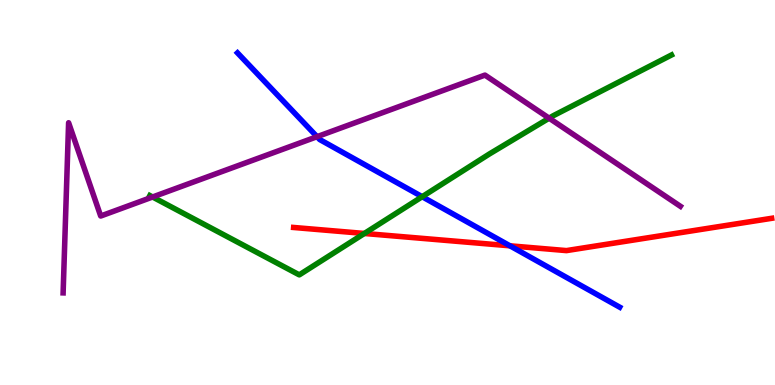[{'lines': ['blue', 'red'], 'intersections': [{'x': 6.58, 'y': 3.62}]}, {'lines': ['green', 'red'], 'intersections': [{'x': 4.7, 'y': 3.94}]}, {'lines': ['purple', 'red'], 'intersections': []}, {'lines': ['blue', 'green'], 'intersections': [{'x': 5.45, 'y': 4.89}]}, {'lines': ['blue', 'purple'], 'intersections': [{'x': 4.09, 'y': 6.45}]}, {'lines': ['green', 'purple'], 'intersections': [{'x': 1.97, 'y': 4.88}, {'x': 7.09, 'y': 6.93}]}]